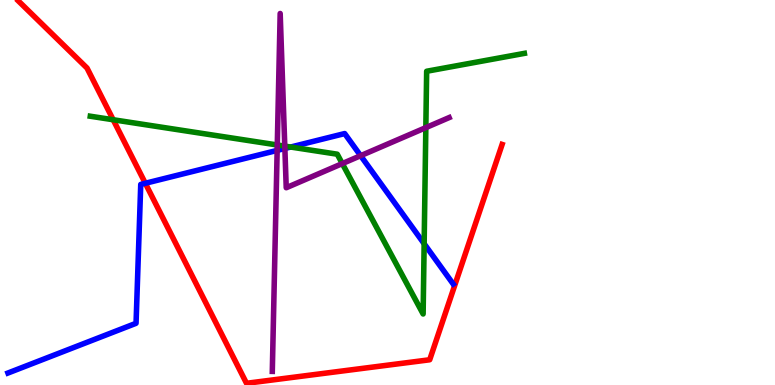[{'lines': ['blue', 'red'], 'intersections': [{'x': 1.88, 'y': 5.24}]}, {'lines': ['green', 'red'], 'intersections': [{'x': 1.46, 'y': 6.89}]}, {'lines': ['purple', 'red'], 'intersections': []}, {'lines': ['blue', 'green'], 'intersections': [{'x': 3.75, 'y': 6.18}, {'x': 5.47, 'y': 3.67}]}, {'lines': ['blue', 'purple'], 'intersections': [{'x': 3.58, 'y': 6.09}, {'x': 3.68, 'y': 6.14}, {'x': 4.65, 'y': 5.96}]}, {'lines': ['green', 'purple'], 'intersections': [{'x': 3.58, 'y': 6.23}, {'x': 3.67, 'y': 6.2}, {'x': 4.42, 'y': 5.75}, {'x': 5.49, 'y': 6.69}]}]